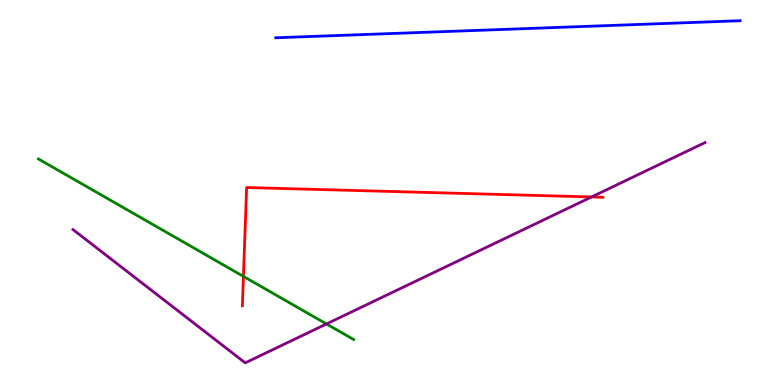[{'lines': ['blue', 'red'], 'intersections': []}, {'lines': ['green', 'red'], 'intersections': [{'x': 3.14, 'y': 2.82}]}, {'lines': ['purple', 'red'], 'intersections': [{'x': 7.63, 'y': 4.88}]}, {'lines': ['blue', 'green'], 'intersections': []}, {'lines': ['blue', 'purple'], 'intersections': []}, {'lines': ['green', 'purple'], 'intersections': [{'x': 4.21, 'y': 1.59}]}]